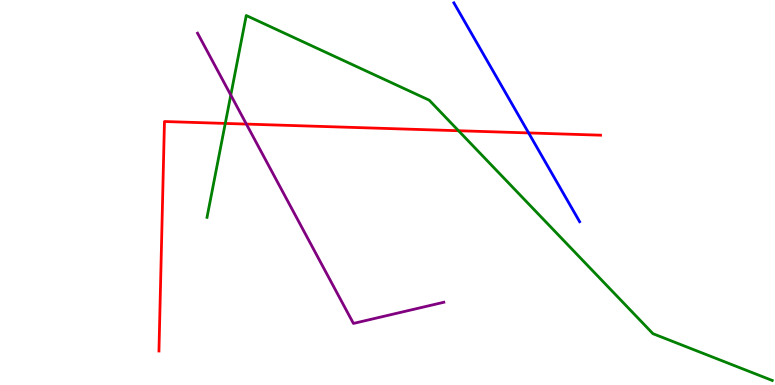[{'lines': ['blue', 'red'], 'intersections': [{'x': 6.82, 'y': 6.55}]}, {'lines': ['green', 'red'], 'intersections': [{'x': 2.91, 'y': 6.79}, {'x': 5.92, 'y': 6.6}]}, {'lines': ['purple', 'red'], 'intersections': [{'x': 3.18, 'y': 6.78}]}, {'lines': ['blue', 'green'], 'intersections': []}, {'lines': ['blue', 'purple'], 'intersections': []}, {'lines': ['green', 'purple'], 'intersections': [{'x': 2.98, 'y': 7.53}]}]